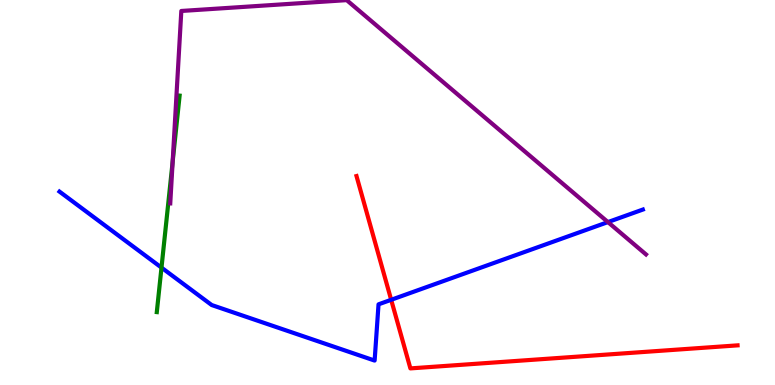[{'lines': ['blue', 'red'], 'intersections': [{'x': 5.05, 'y': 2.21}]}, {'lines': ['green', 'red'], 'intersections': []}, {'lines': ['purple', 'red'], 'intersections': []}, {'lines': ['blue', 'green'], 'intersections': [{'x': 2.08, 'y': 3.05}]}, {'lines': ['blue', 'purple'], 'intersections': [{'x': 7.84, 'y': 4.23}]}, {'lines': ['green', 'purple'], 'intersections': [{'x': 2.23, 'y': 5.8}]}]